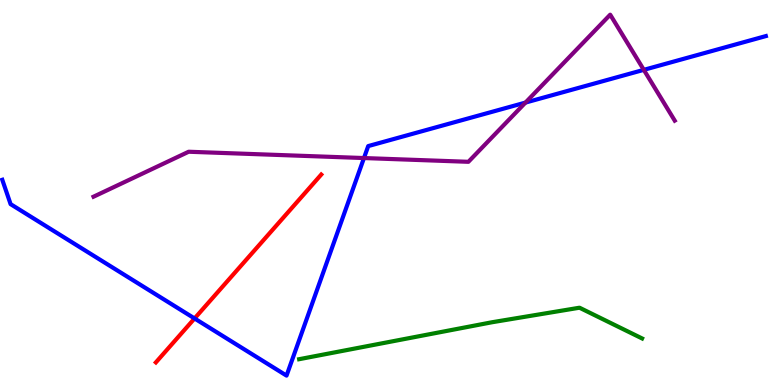[{'lines': ['blue', 'red'], 'intersections': [{'x': 2.51, 'y': 1.73}]}, {'lines': ['green', 'red'], 'intersections': []}, {'lines': ['purple', 'red'], 'intersections': []}, {'lines': ['blue', 'green'], 'intersections': []}, {'lines': ['blue', 'purple'], 'intersections': [{'x': 4.7, 'y': 5.89}, {'x': 6.78, 'y': 7.34}, {'x': 8.31, 'y': 8.19}]}, {'lines': ['green', 'purple'], 'intersections': []}]